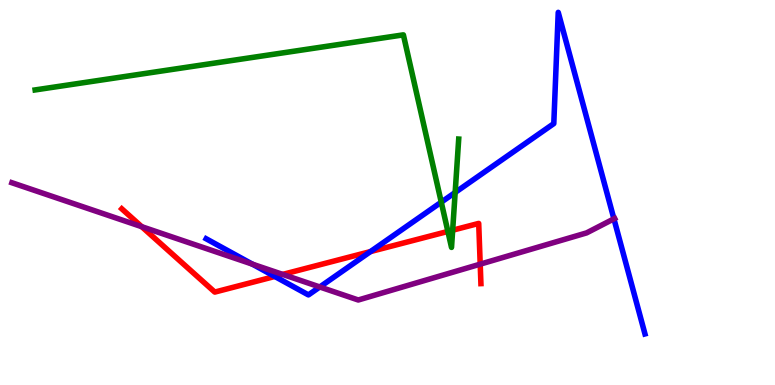[{'lines': ['blue', 'red'], 'intersections': [{'x': 3.55, 'y': 2.82}, {'x': 4.78, 'y': 3.47}]}, {'lines': ['green', 'red'], 'intersections': [{'x': 5.78, 'y': 3.99}, {'x': 5.84, 'y': 4.02}]}, {'lines': ['purple', 'red'], 'intersections': [{'x': 1.83, 'y': 4.11}, {'x': 3.65, 'y': 2.87}, {'x': 6.2, 'y': 3.14}]}, {'lines': ['blue', 'green'], 'intersections': [{'x': 5.69, 'y': 4.75}, {'x': 5.87, 'y': 5.0}]}, {'lines': ['blue', 'purple'], 'intersections': [{'x': 3.26, 'y': 3.14}, {'x': 4.13, 'y': 2.55}, {'x': 7.92, 'y': 4.32}]}, {'lines': ['green', 'purple'], 'intersections': []}]